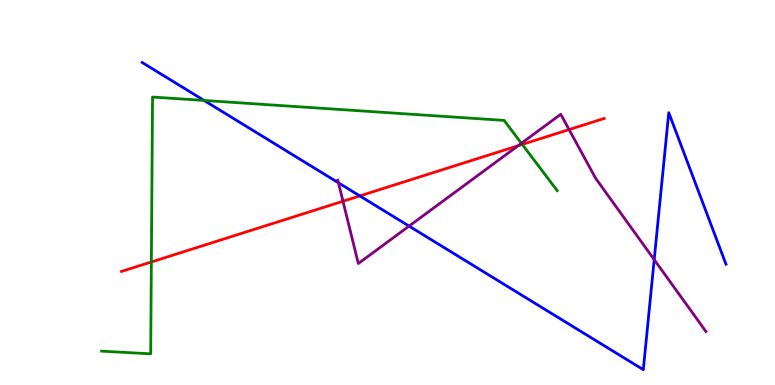[{'lines': ['blue', 'red'], 'intersections': [{'x': 4.64, 'y': 4.91}]}, {'lines': ['green', 'red'], 'intersections': [{'x': 1.95, 'y': 3.2}, {'x': 6.74, 'y': 6.25}]}, {'lines': ['purple', 'red'], 'intersections': [{'x': 4.43, 'y': 4.77}, {'x': 6.68, 'y': 6.21}, {'x': 7.34, 'y': 6.63}]}, {'lines': ['blue', 'green'], 'intersections': [{'x': 2.63, 'y': 7.39}]}, {'lines': ['blue', 'purple'], 'intersections': [{'x': 4.37, 'y': 5.25}, {'x': 5.28, 'y': 4.13}, {'x': 8.44, 'y': 3.26}]}, {'lines': ['green', 'purple'], 'intersections': [{'x': 6.73, 'y': 6.28}]}]